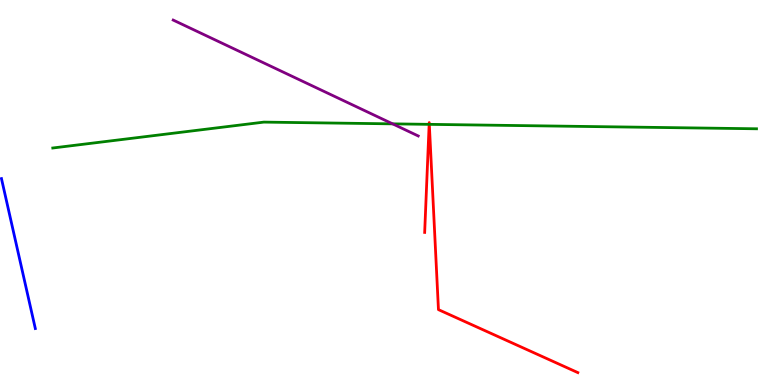[{'lines': ['blue', 'red'], 'intersections': []}, {'lines': ['green', 'red'], 'intersections': [{'x': 5.54, 'y': 6.77}, {'x': 5.54, 'y': 6.77}]}, {'lines': ['purple', 'red'], 'intersections': []}, {'lines': ['blue', 'green'], 'intersections': []}, {'lines': ['blue', 'purple'], 'intersections': []}, {'lines': ['green', 'purple'], 'intersections': [{'x': 5.07, 'y': 6.78}]}]